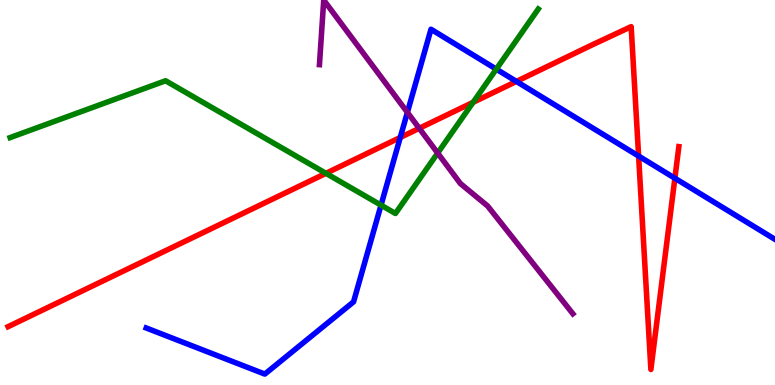[{'lines': ['blue', 'red'], 'intersections': [{'x': 5.16, 'y': 6.43}, {'x': 6.66, 'y': 7.88}, {'x': 8.24, 'y': 5.95}, {'x': 8.71, 'y': 5.37}]}, {'lines': ['green', 'red'], 'intersections': [{'x': 4.21, 'y': 5.5}, {'x': 6.1, 'y': 7.34}]}, {'lines': ['purple', 'red'], 'intersections': [{'x': 5.41, 'y': 6.67}]}, {'lines': ['blue', 'green'], 'intersections': [{'x': 4.92, 'y': 4.67}, {'x': 6.4, 'y': 8.2}]}, {'lines': ['blue', 'purple'], 'intersections': [{'x': 5.26, 'y': 7.08}]}, {'lines': ['green', 'purple'], 'intersections': [{'x': 5.65, 'y': 6.02}]}]